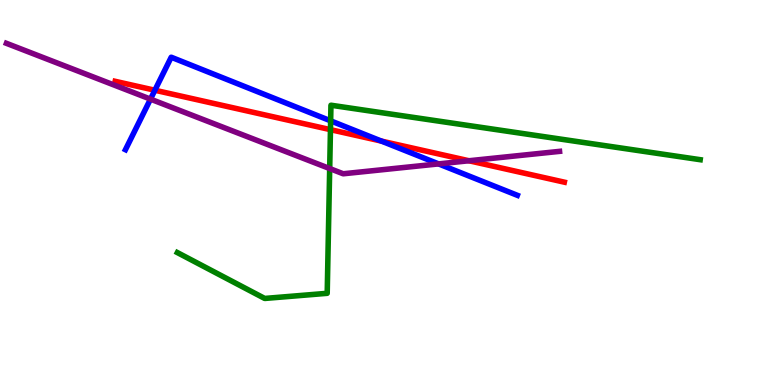[{'lines': ['blue', 'red'], 'intersections': [{'x': 2.0, 'y': 7.66}, {'x': 4.92, 'y': 6.33}]}, {'lines': ['green', 'red'], 'intersections': [{'x': 4.26, 'y': 6.63}]}, {'lines': ['purple', 'red'], 'intersections': [{'x': 6.05, 'y': 5.82}]}, {'lines': ['blue', 'green'], 'intersections': [{'x': 4.27, 'y': 6.86}]}, {'lines': ['blue', 'purple'], 'intersections': [{'x': 1.94, 'y': 7.43}, {'x': 5.66, 'y': 5.74}]}, {'lines': ['green', 'purple'], 'intersections': [{'x': 4.25, 'y': 5.62}]}]